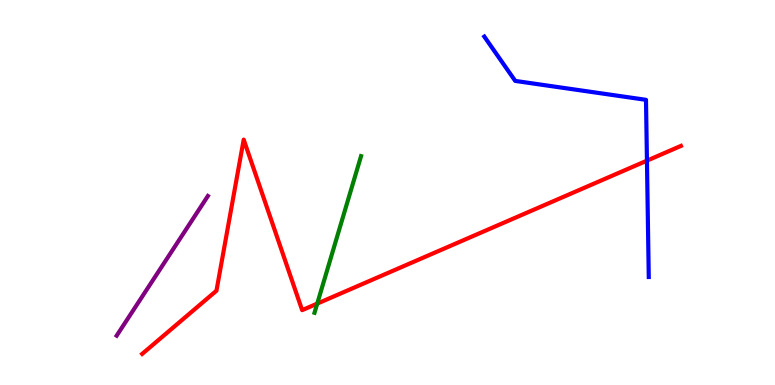[{'lines': ['blue', 'red'], 'intersections': [{'x': 8.35, 'y': 5.83}]}, {'lines': ['green', 'red'], 'intersections': [{'x': 4.09, 'y': 2.11}]}, {'lines': ['purple', 'red'], 'intersections': []}, {'lines': ['blue', 'green'], 'intersections': []}, {'lines': ['blue', 'purple'], 'intersections': []}, {'lines': ['green', 'purple'], 'intersections': []}]